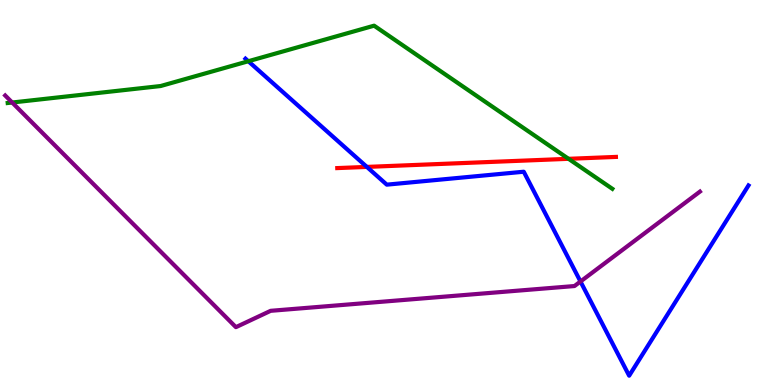[{'lines': ['blue', 'red'], 'intersections': [{'x': 4.73, 'y': 5.66}]}, {'lines': ['green', 'red'], 'intersections': [{'x': 7.34, 'y': 5.87}]}, {'lines': ['purple', 'red'], 'intersections': []}, {'lines': ['blue', 'green'], 'intersections': [{'x': 3.2, 'y': 8.41}]}, {'lines': ['blue', 'purple'], 'intersections': [{'x': 7.49, 'y': 2.69}]}, {'lines': ['green', 'purple'], 'intersections': [{'x': 0.157, 'y': 7.34}]}]